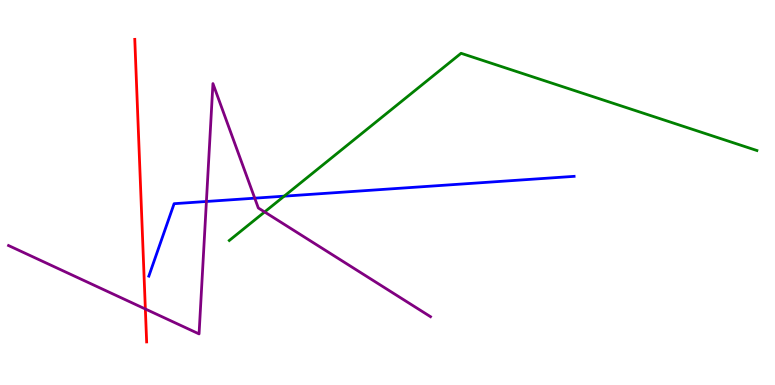[{'lines': ['blue', 'red'], 'intersections': []}, {'lines': ['green', 'red'], 'intersections': []}, {'lines': ['purple', 'red'], 'intersections': [{'x': 1.88, 'y': 1.97}]}, {'lines': ['blue', 'green'], 'intersections': [{'x': 3.67, 'y': 4.9}]}, {'lines': ['blue', 'purple'], 'intersections': [{'x': 2.66, 'y': 4.77}, {'x': 3.29, 'y': 4.85}]}, {'lines': ['green', 'purple'], 'intersections': [{'x': 3.41, 'y': 4.49}]}]